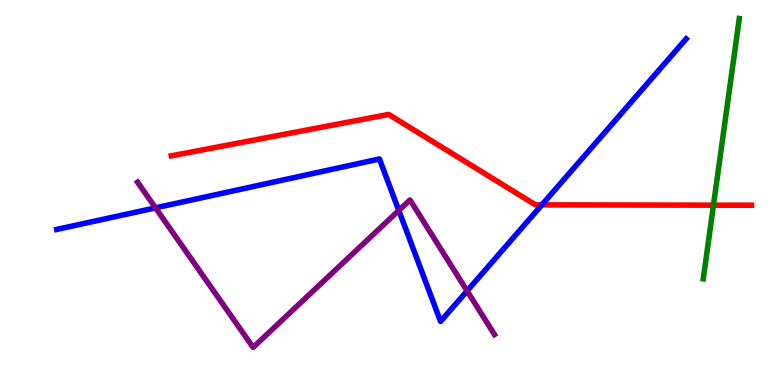[{'lines': ['blue', 'red'], 'intersections': [{'x': 6.99, 'y': 4.68}]}, {'lines': ['green', 'red'], 'intersections': [{'x': 9.21, 'y': 4.67}]}, {'lines': ['purple', 'red'], 'intersections': []}, {'lines': ['blue', 'green'], 'intersections': []}, {'lines': ['blue', 'purple'], 'intersections': [{'x': 2.01, 'y': 4.6}, {'x': 5.15, 'y': 4.53}, {'x': 6.03, 'y': 2.44}]}, {'lines': ['green', 'purple'], 'intersections': []}]